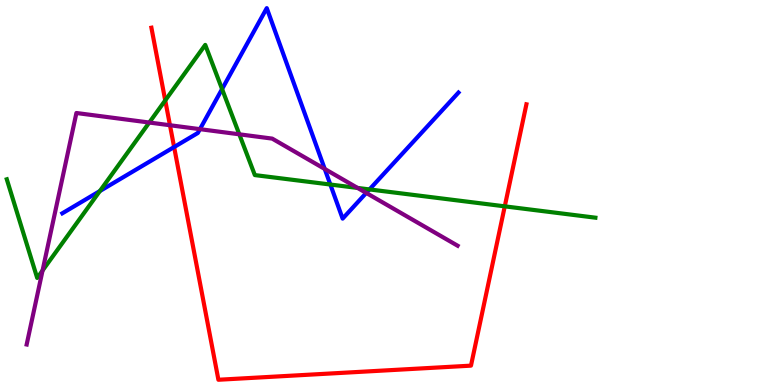[{'lines': ['blue', 'red'], 'intersections': [{'x': 2.25, 'y': 6.18}]}, {'lines': ['green', 'red'], 'intersections': [{'x': 2.13, 'y': 7.39}, {'x': 6.51, 'y': 4.64}]}, {'lines': ['purple', 'red'], 'intersections': [{'x': 2.19, 'y': 6.75}]}, {'lines': ['blue', 'green'], 'intersections': [{'x': 1.29, 'y': 5.04}, {'x': 2.87, 'y': 7.69}, {'x': 4.26, 'y': 5.21}, {'x': 4.77, 'y': 5.08}]}, {'lines': ['blue', 'purple'], 'intersections': [{'x': 2.58, 'y': 6.65}, {'x': 4.19, 'y': 5.61}, {'x': 4.73, 'y': 4.99}]}, {'lines': ['green', 'purple'], 'intersections': [{'x': 0.549, 'y': 2.97}, {'x': 1.93, 'y': 6.82}, {'x': 3.09, 'y': 6.51}, {'x': 4.61, 'y': 5.12}]}]